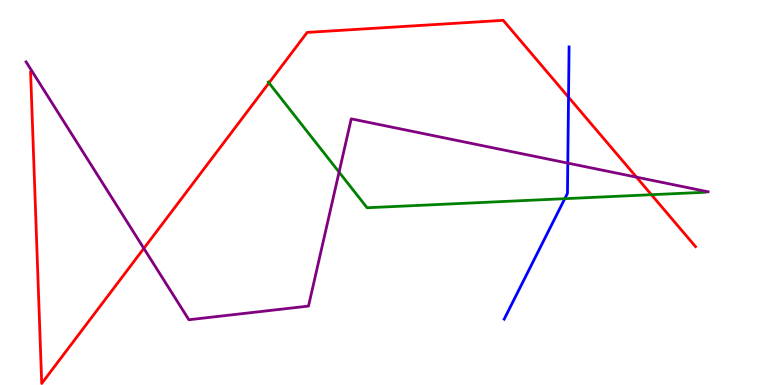[{'lines': ['blue', 'red'], 'intersections': [{'x': 7.34, 'y': 7.48}]}, {'lines': ['green', 'red'], 'intersections': [{'x': 3.47, 'y': 7.85}, {'x': 8.41, 'y': 4.94}]}, {'lines': ['purple', 'red'], 'intersections': [{'x': 1.86, 'y': 3.55}, {'x': 8.21, 'y': 5.4}]}, {'lines': ['blue', 'green'], 'intersections': [{'x': 7.29, 'y': 4.84}]}, {'lines': ['blue', 'purple'], 'intersections': [{'x': 7.33, 'y': 5.76}]}, {'lines': ['green', 'purple'], 'intersections': [{'x': 4.38, 'y': 5.53}]}]